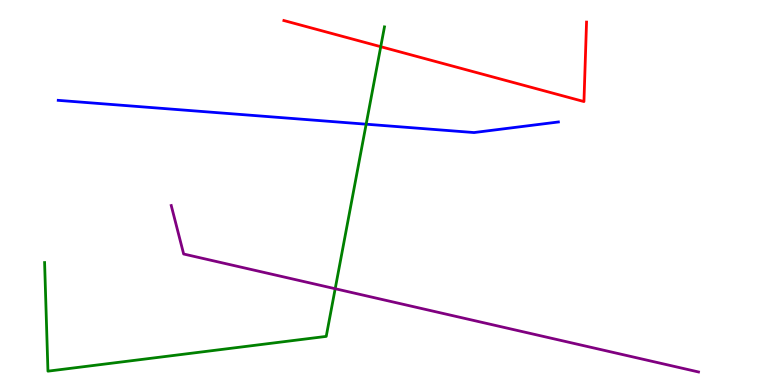[{'lines': ['blue', 'red'], 'intersections': []}, {'lines': ['green', 'red'], 'intersections': [{'x': 4.91, 'y': 8.79}]}, {'lines': ['purple', 'red'], 'intersections': []}, {'lines': ['blue', 'green'], 'intersections': [{'x': 4.72, 'y': 6.77}]}, {'lines': ['blue', 'purple'], 'intersections': []}, {'lines': ['green', 'purple'], 'intersections': [{'x': 4.33, 'y': 2.5}]}]